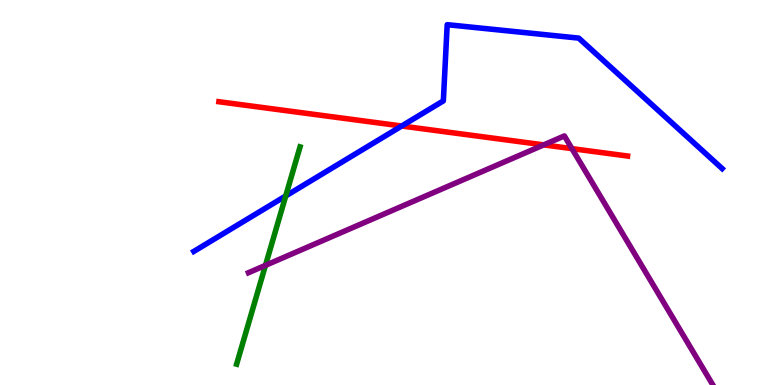[{'lines': ['blue', 'red'], 'intersections': [{'x': 5.18, 'y': 6.73}]}, {'lines': ['green', 'red'], 'intersections': []}, {'lines': ['purple', 'red'], 'intersections': [{'x': 7.02, 'y': 6.24}, {'x': 7.38, 'y': 6.14}]}, {'lines': ['blue', 'green'], 'intersections': [{'x': 3.69, 'y': 4.91}]}, {'lines': ['blue', 'purple'], 'intersections': []}, {'lines': ['green', 'purple'], 'intersections': [{'x': 3.43, 'y': 3.11}]}]